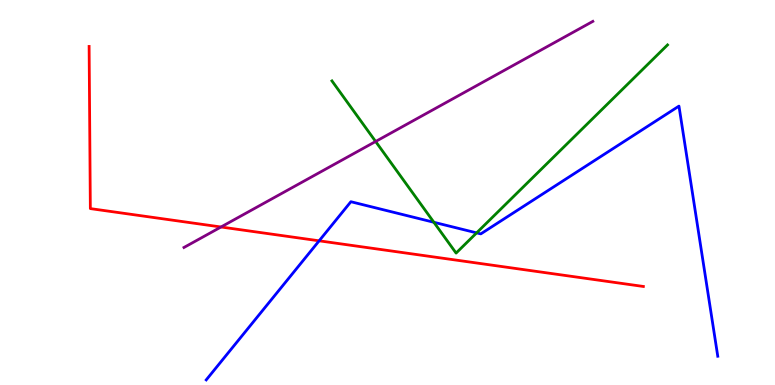[{'lines': ['blue', 'red'], 'intersections': [{'x': 4.12, 'y': 3.75}]}, {'lines': ['green', 'red'], 'intersections': []}, {'lines': ['purple', 'red'], 'intersections': [{'x': 2.85, 'y': 4.1}]}, {'lines': ['blue', 'green'], 'intersections': [{'x': 5.6, 'y': 4.23}, {'x': 6.15, 'y': 3.95}]}, {'lines': ['blue', 'purple'], 'intersections': []}, {'lines': ['green', 'purple'], 'intersections': [{'x': 4.85, 'y': 6.32}]}]